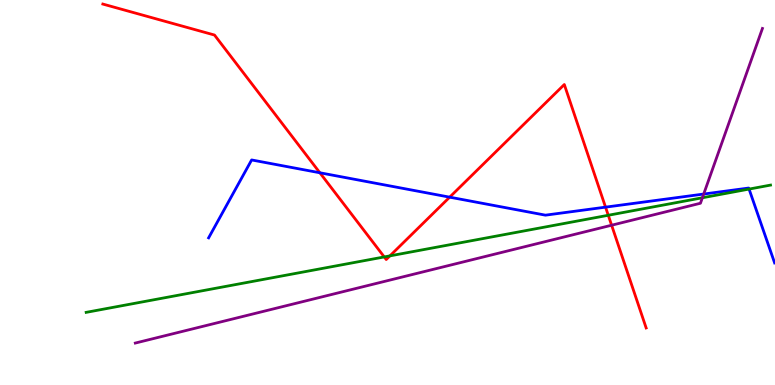[{'lines': ['blue', 'red'], 'intersections': [{'x': 4.13, 'y': 5.51}, {'x': 5.8, 'y': 4.88}, {'x': 7.81, 'y': 4.62}]}, {'lines': ['green', 'red'], 'intersections': [{'x': 4.96, 'y': 3.33}, {'x': 5.03, 'y': 3.35}, {'x': 7.85, 'y': 4.41}]}, {'lines': ['purple', 'red'], 'intersections': [{'x': 7.89, 'y': 4.15}]}, {'lines': ['blue', 'green'], 'intersections': [{'x': 9.67, 'y': 5.09}]}, {'lines': ['blue', 'purple'], 'intersections': [{'x': 9.08, 'y': 4.96}]}, {'lines': ['green', 'purple'], 'intersections': [{'x': 9.06, 'y': 4.86}]}]